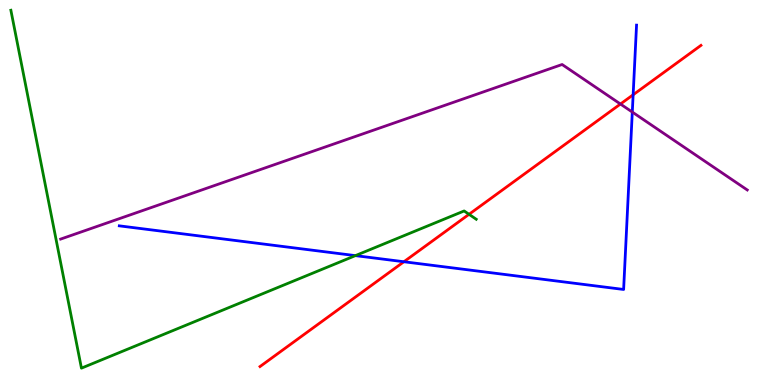[{'lines': ['blue', 'red'], 'intersections': [{'x': 5.21, 'y': 3.2}, {'x': 8.17, 'y': 7.54}]}, {'lines': ['green', 'red'], 'intersections': [{'x': 6.05, 'y': 4.43}]}, {'lines': ['purple', 'red'], 'intersections': [{'x': 8.01, 'y': 7.3}]}, {'lines': ['blue', 'green'], 'intersections': [{'x': 4.59, 'y': 3.36}]}, {'lines': ['blue', 'purple'], 'intersections': [{'x': 8.16, 'y': 7.09}]}, {'lines': ['green', 'purple'], 'intersections': []}]